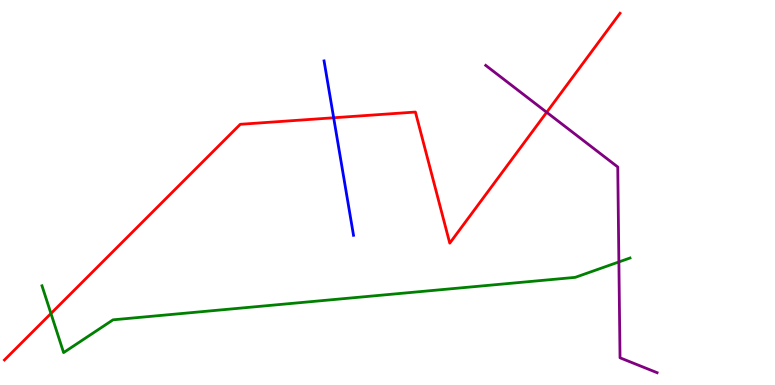[{'lines': ['blue', 'red'], 'intersections': [{'x': 4.31, 'y': 6.94}]}, {'lines': ['green', 'red'], 'intersections': [{'x': 0.658, 'y': 1.86}]}, {'lines': ['purple', 'red'], 'intersections': [{'x': 7.05, 'y': 7.08}]}, {'lines': ['blue', 'green'], 'intersections': []}, {'lines': ['blue', 'purple'], 'intersections': []}, {'lines': ['green', 'purple'], 'intersections': [{'x': 7.99, 'y': 3.2}]}]